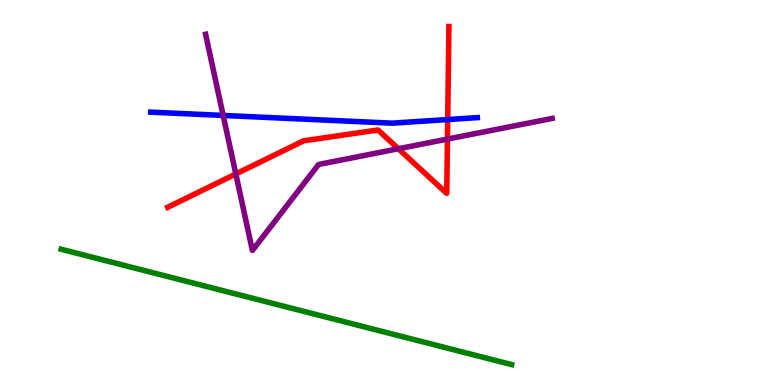[{'lines': ['blue', 'red'], 'intersections': [{'x': 5.78, 'y': 6.89}]}, {'lines': ['green', 'red'], 'intersections': []}, {'lines': ['purple', 'red'], 'intersections': [{'x': 3.04, 'y': 5.48}, {'x': 5.14, 'y': 6.14}, {'x': 5.77, 'y': 6.39}]}, {'lines': ['blue', 'green'], 'intersections': []}, {'lines': ['blue', 'purple'], 'intersections': [{'x': 2.88, 'y': 7.0}]}, {'lines': ['green', 'purple'], 'intersections': []}]